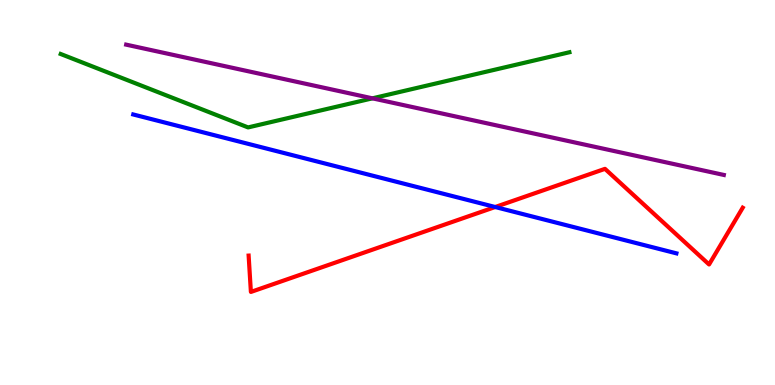[{'lines': ['blue', 'red'], 'intersections': [{'x': 6.39, 'y': 4.62}]}, {'lines': ['green', 'red'], 'intersections': []}, {'lines': ['purple', 'red'], 'intersections': []}, {'lines': ['blue', 'green'], 'intersections': []}, {'lines': ['blue', 'purple'], 'intersections': []}, {'lines': ['green', 'purple'], 'intersections': [{'x': 4.81, 'y': 7.45}]}]